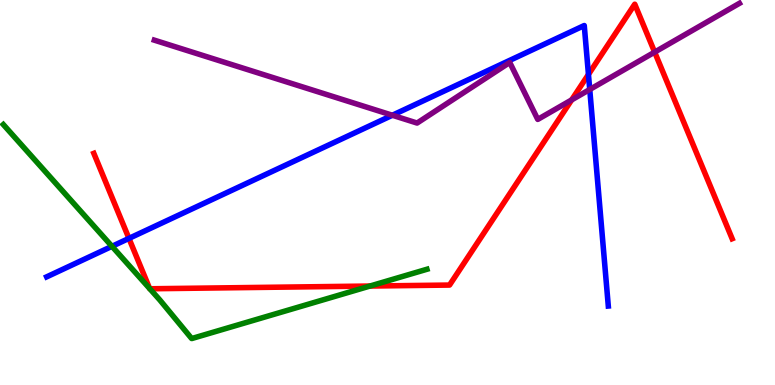[{'lines': ['blue', 'red'], 'intersections': [{'x': 1.66, 'y': 3.81}, {'x': 7.59, 'y': 8.07}]}, {'lines': ['green', 'red'], 'intersections': [{'x': 1.93, 'y': 2.5}, {'x': 1.93, 'y': 2.5}, {'x': 4.77, 'y': 2.57}]}, {'lines': ['purple', 'red'], 'intersections': [{'x': 7.38, 'y': 7.41}, {'x': 8.45, 'y': 8.65}]}, {'lines': ['blue', 'green'], 'intersections': [{'x': 1.44, 'y': 3.6}]}, {'lines': ['blue', 'purple'], 'intersections': [{'x': 5.06, 'y': 7.01}, {'x': 7.61, 'y': 7.68}]}, {'lines': ['green', 'purple'], 'intersections': []}]